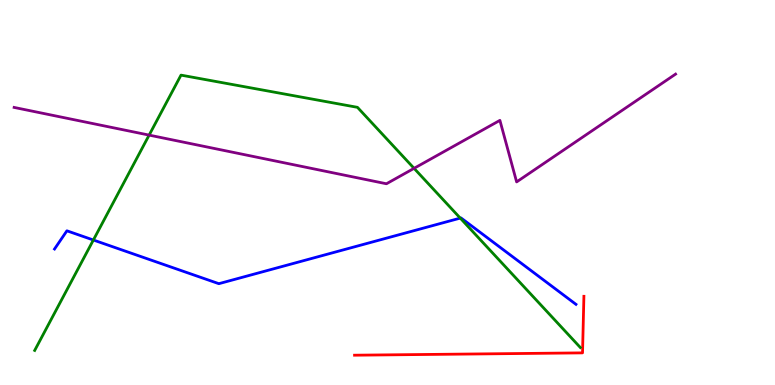[{'lines': ['blue', 'red'], 'intersections': []}, {'lines': ['green', 'red'], 'intersections': []}, {'lines': ['purple', 'red'], 'intersections': []}, {'lines': ['blue', 'green'], 'intersections': [{'x': 1.2, 'y': 3.77}, {'x': 5.94, 'y': 4.33}]}, {'lines': ['blue', 'purple'], 'intersections': []}, {'lines': ['green', 'purple'], 'intersections': [{'x': 1.92, 'y': 6.49}, {'x': 5.34, 'y': 5.63}]}]